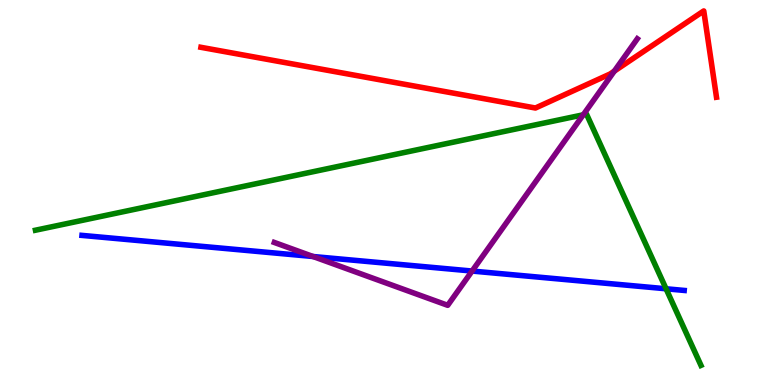[{'lines': ['blue', 'red'], 'intersections': []}, {'lines': ['green', 'red'], 'intersections': []}, {'lines': ['purple', 'red'], 'intersections': [{'x': 7.93, 'y': 8.15}]}, {'lines': ['blue', 'green'], 'intersections': [{'x': 8.59, 'y': 2.5}]}, {'lines': ['blue', 'purple'], 'intersections': [{'x': 4.04, 'y': 3.34}, {'x': 6.09, 'y': 2.96}]}, {'lines': ['green', 'purple'], 'intersections': [{'x': 7.53, 'y': 7.02}]}]